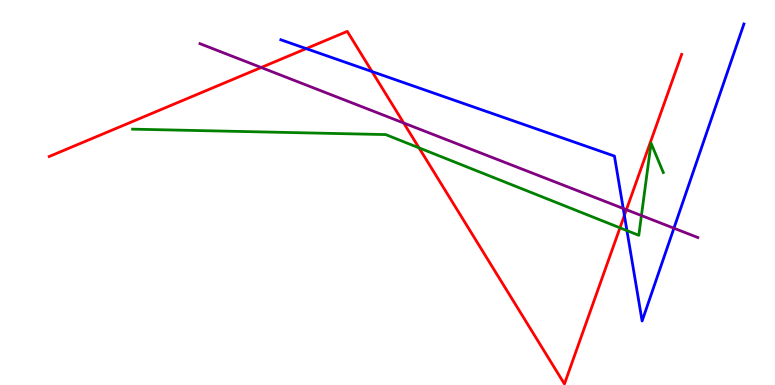[{'lines': ['blue', 'red'], 'intersections': [{'x': 3.95, 'y': 8.74}, {'x': 4.8, 'y': 8.14}, {'x': 8.06, 'y': 4.41}]}, {'lines': ['green', 'red'], 'intersections': [{'x': 5.41, 'y': 6.16}, {'x': 8.0, 'y': 4.08}]}, {'lines': ['purple', 'red'], 'intersections': [{'x': 3.37, 'y': 8.25}, {'x': 5.21, 'y': 6.81}, {'x': 8.08, 'y': 4.55}]}, {'lines': ['blue', 'green'], 'intersections': [{'x': 8.09, 'y': 4.01}]}, {'lines': ['blue', 'purple'], 'intersections': [{'x': 8.04, 'y': 4.59}, {'x': 8.7, 'y': 4.07}]}, {'lines': ['green', 'purple'], 'intersections': [{'x': 8.28, 'y': 4.4}]}]